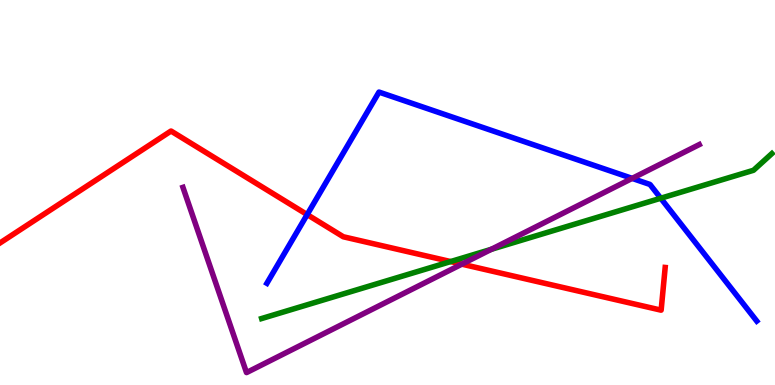[{'lines': ['blue', 'red'], 'intersections': [{'x': 3.96, 'y': 4.43}]}, {'lines': ['green', 'red'], 'intersections': [{'x': 5.81, 'y': 3.21}]}, {'lines': ['purple', 'red'], 'intersections': [{'x': 5.96, 'y': 3.14}]}, {'lines': ['blue', 'green'], 'intersections': [{'x': 8.53, 'y': 4.85}]}, {'lines': ['blue', 'purple'], 'intersections': [{'x': 8.16, 'y': 5.37}]}, {'lines': ['green', 'purple'], 'intersections': [{'x': 6.34, 'y': 3.52}]}]